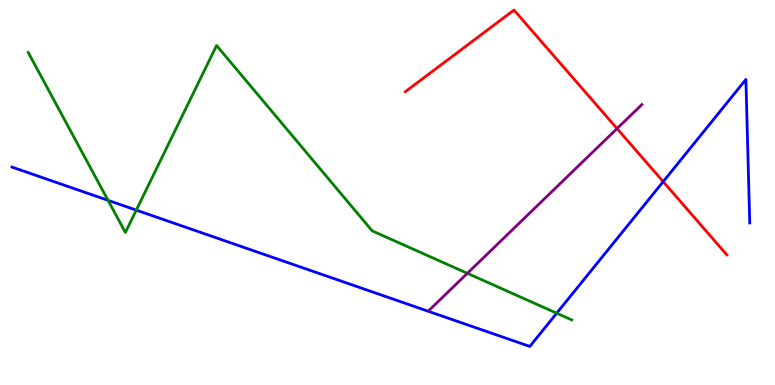[{'lines': ['blue', 'red'], 'intersections': [{'x': 8.56, 'y': 5.28}]}, {'lines': ['green', 'red'], 'intersections': []}, {'lines': ['purple', 'red'], 'intersections': [{'x': 7.96, 'y': 6.66}]}, {'lines': ['blue', 'green'], 'intersections': [{'x': 1.39, 'y': 4.8}, {'x': 1.76, 'y': 4.54}, {'x': 7.18, 'y': 1.87}]}, {'lines': ['blue', 'purple'], 'intersections': []}, {'lines': ['green', 'purple'], 'intersections': [{'x': 6.03, 'y': 2.9}]}]